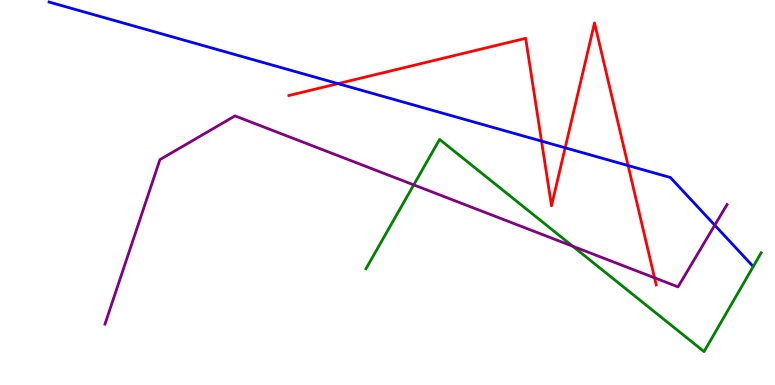[{'lines': ['blue', 'red'], 'intersections': [{'x': 4.36, 'y': 7.83}, {'x': 6.99, 'y': 6.33}, {'x': 7.29, 'y': 6.16}, {'x': 8.1, 'y': 5.7}]}, {'lines': ['green', 'red'], 'intersections': []}, {'lines': ['purple', 'red'], 'intersections': [{'x': 8.45, 'y': 2.78}]}, {'lines': ['blue', 'green'], 'intersections': []}, {'lines': ['blue', 'purple'], 'intersections': [{'x': 9.22, 'y': 4.15}]}, {'lines': ['green', 'purple'], 'intersections': [{'x': 5.34, 'y': 5.2}, {'x': 7.39, 'y': 3.6}]}]